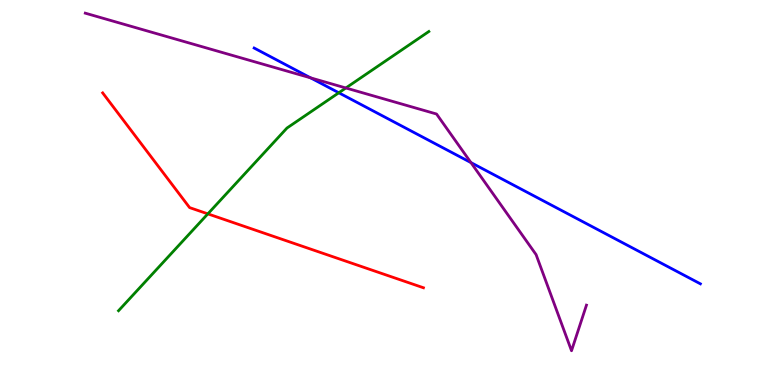[{'lines': ['blue', 'red'], 'intersections': []}, {'lines': ['green', 'red'], 'intersections': [{'x': 2.68, 'y': 4.45}]}, {'lines': ['purple', 'red'], 'intersections': []}, {'lines': ['blue', 'green'], 'intersections': [{'x': 4.37, 'y': 7.59}]}, {'lines': ['blue', 'purple'], 'intersections': [{'x': 4.01, 'y': 7.98}, {'x': 6.08, 'y': 5.78}]}, {'lines': ['green', 'purple'], 'intersections': [{'x': 4.46, 'y': 7.71}]}]